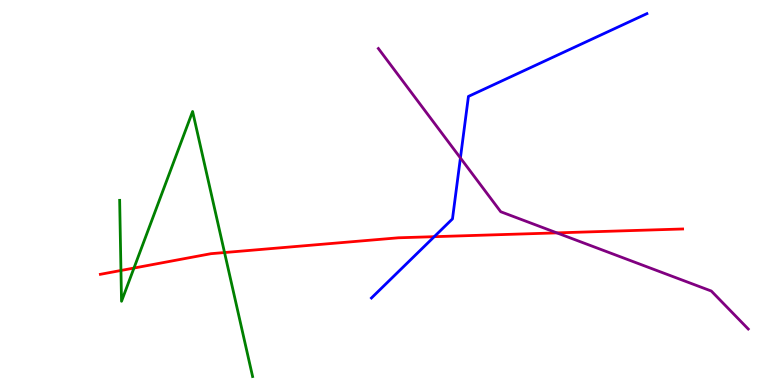[{'lines': ['blue', 'red'], 'intersections': [{'x': 5.6, 'y': 3.85}]}, {'lines': ['green', 'red'], 'intersections': [{'x': 1.56, 'y': 2.97}, {'x': 1.73, 'y': 3.04}, {'x': 2.9, 'y': 3.44}]}, {'lines': ['purple', 'red'], 'intersections': [{'x': 7.19, 'y': 3.95}]}, {'lines': ['blue', 'green'], 'intersections': []}, {'lines': ['blue', 'purple'], 'intersections': [{'x': 5.94, 'y': 5.9}]}, {'lines': ['green', 'purple'], 'intersections': []}]